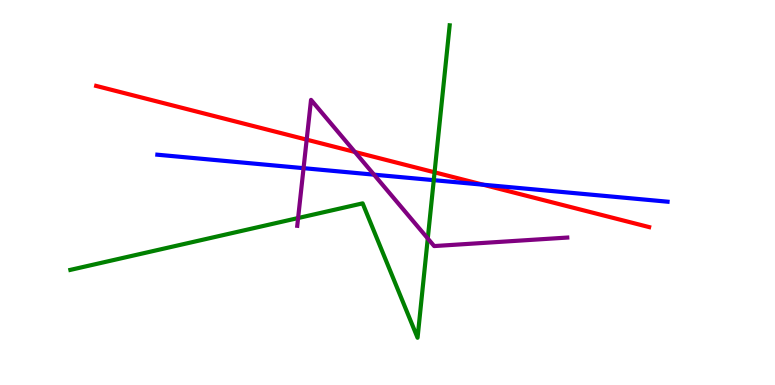[{'lines': ['blue', 'red'], 'intersections': [{'x': 6.23, 'y': 5.2}]}, {'lines': ['green', 'red'], 'intersections': [{'x': 5.61, 'y': 5.52}]}, {'lines': ['purple', 'red'], 'intersections': [{'x': 3.96, 'y': 6.37}, {'x': 4.58, 'y': 6.05}]}, {'lines': ['blue', 'green'], 'intersections': [{'x': 5.6, 'y': 5.32}]}, {'lines': ['blue', 'purple'], 'intersections': [{'x': 3.92, 'y': 5.63}, {'x': 4.83, 'y': 5.46}]}, {'lines': ['green', 'purple'], 'intersections': [{'x': 3.85, 'y': 4.34}, {'x': 5.52, 'y': 3.81}]}]